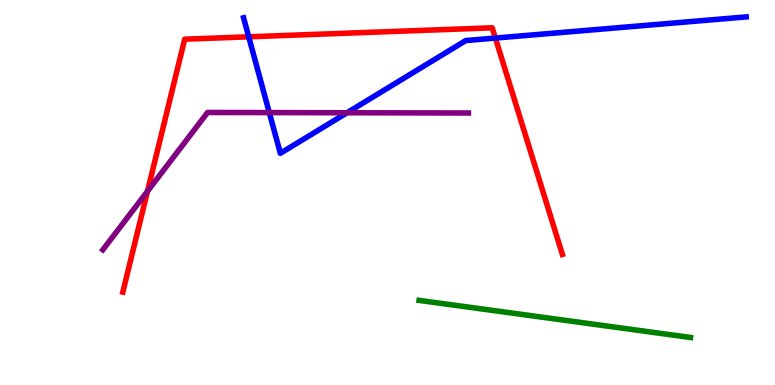[{'lines': ['blue', 'red'], 'intersections': [{'x': 3.21, 'y': 9.04}, {'x': 6.39, 'y': 9.01}]}, {'lines': ['green', 'red'], 'intersections': []}, {'lines': ['purple', 'red'], 'intersections': [{'x': 1.9, 'y': 5.03}]}, {'lines': ['blue', 'green'], 'intersections': []}, {'lines': ['blue', 'purple'], 'intersections': [{'x': 3.47, 'y': 7.08}, {'x': 4.48, 'y': 7.07}]}, {'lines': ['green', 'purple'], 'intersections': []}]